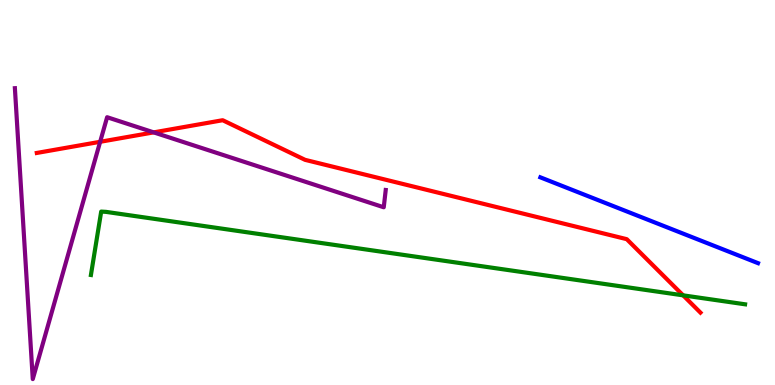[{'lines': ['blue', 'red'], 'intersections': []}, {'lines': ['green', 'red'], 'intersections': [{'x': 8.81, 'y': 2.33}]}, {'lines': ['purple', 'red'], 'intersections': [{'x': 1.29, 'y': 6.32}, {'x': 1.98, 'y': 6.56}]}, {'lines': ['blue', 'green'], 'intersections': []}, {'lines': ['blue', 'purple'], 'intersections': []}, {'lines': ['green', 'purple'], 'intersections': []}]